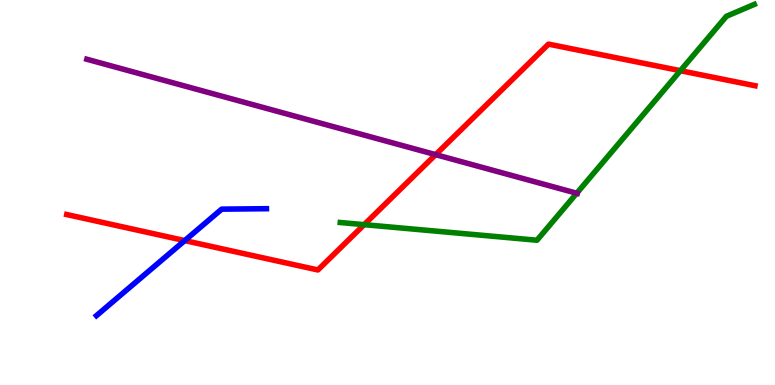[{'lines': ['blue', 'red'], 'intersections': [{'x': 2.38, 'y': 3.75}]}, {'lines': ['green', 'red'], 'intersections': [{'x': 4.7, 'y': 4.16}, {'x': 8.78, 'y': 8.16}]}, {'lines': ['purple', 'red'], 'intersections': [{'x': 5.62, 'y': 5.98}]}, {'lines': ['blue', 'green'], 'intersections': []}, {'lines': ['blue', 'purple'], 'intersections': []}, {'lines': ['green', 'purple'], 'intersections': [{'x': 7.44, 'y': 4.98}]}]